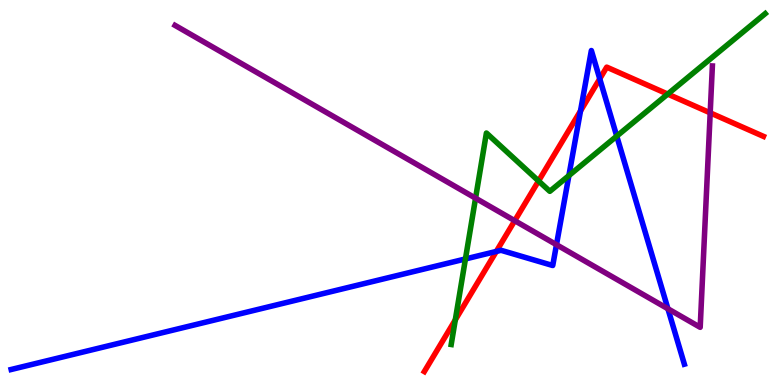[{'lines': ['blue', 'red'], 'intersections': [{'x': 6.4, 'y': 3.47}, {'x': 7.49, 'y': 7.12}, {'x': 7.74, 'y': 7.95}]}, {'lines': ['green', 'red'], 'intersections': [{'x': 5.87, 'y': 1.69}, {'x': 6.95, 'y': 5.3}, {'x': 8.62, 'y': 7.56}]}, {'lines': ['purple', 'red'], 'intersections': [{'x': 6.64, 'y': 4.27}, {'x': 9.16, 'y': 7.07}]}, {'lines': ['blue', 'green'], 'intersections': [{'x': 6.01, 'y': 3.27}, {'x': 7.34, 'y': 5.44}, {'x': 7.96, 'y': 6.46}]}, {'lines': ['blue', 'purple'], 'intersections': [{'x': 7.18, 'y': 3.64}, {'x': 8.62, 'y': 1.98}]}, {'lines': ['green', 'purple'], 'intersections': [{'x': 6.14, 'y': 4.85}]}]